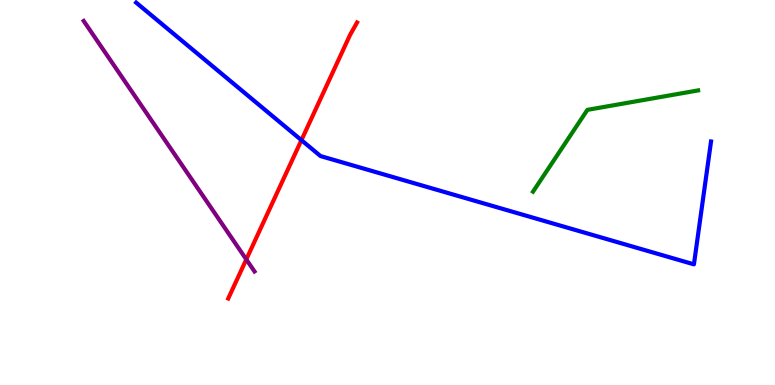[{'lines': ['blue', 'red'], 'intersections': [{'x': 3.89, 'y': 6.36}]}, {'lines': ['green', 'red'], 'intersections': []}, {'lines': ['purple', 'red'], 'intersections': [{'x': 3.18, 'y': 3.26}]}, {'lines': ['blue', 'green'], 'intersections': []}, {'lines': ['blue', 'purple'], 'intersections': []}, {'lines': ['green', 'purple'], 'intersections': []}]